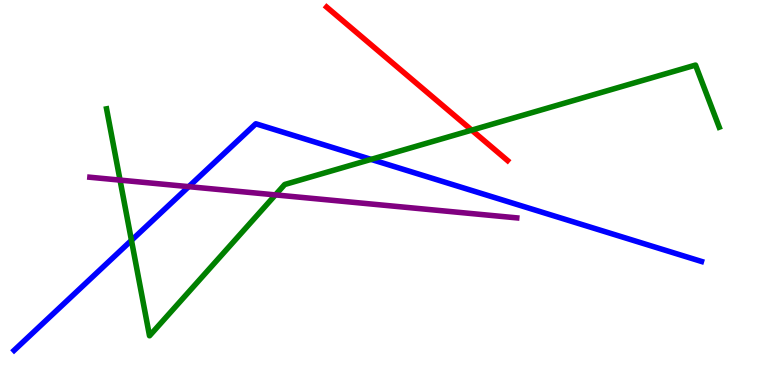[{'lines': ['blue', 'red'], 'intersections': []}, {'lines': ['green', 'red'], 'intersections': [{'x': 6.09, 'y': 6.62}]}, {'lines': ['purple', 'red'], 'intersections': []}, {'lines': ['blue', 'green'], 'intersections': [{'x': 1.7, 'y': 3.76}, {'x': 4.79, 'y': 5.86}]}, {'lines': ['blue', 'purple'], 'intersections': [{'x': 2.44, 'y': 5.15}]}, {'lines': ['green', 'purple'], 'intersections': [{'x': 1.55, 'y': 5.32}, {'x': 3.55, 'y': 4.94}]}]